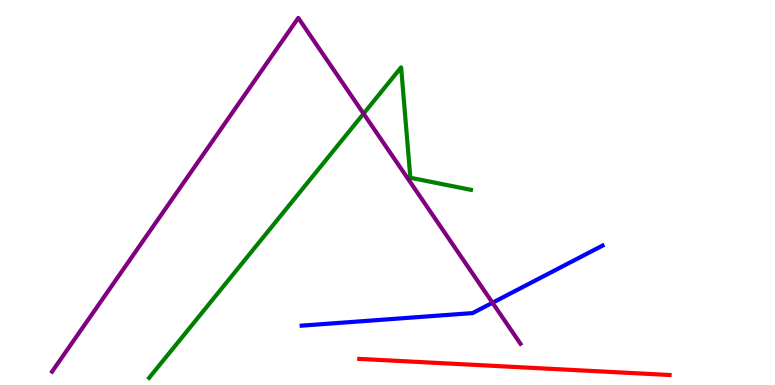[{'lines': ['blue', 'red'], 'intersections': []}, {'lines': ['green', 'red'], 'intersections': []}, {'lines': ['purple', 'red'], 'intersections': []}, {'lines': ['blue', 'green'], 'intersections': []}, {'lines': ['blue', 'purple'], 'intersections': [{'x': 6.35, 'y': 2.14}]}, {'lines': ['green', 'purple'], 'intersections': [{'x': 4.69, 'y': 7.05}]}]